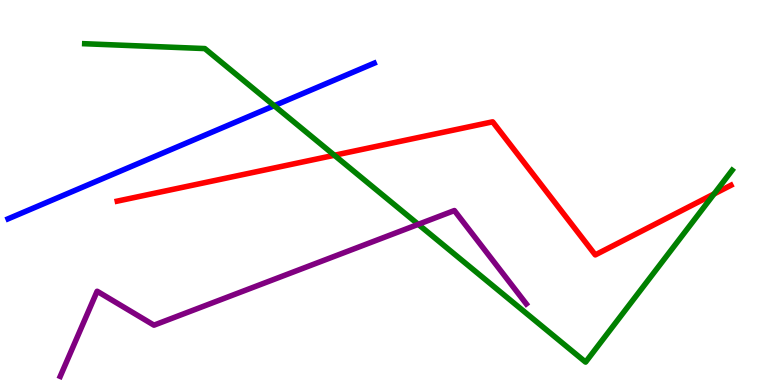[{'lines': ['blue', 'red'], 'intersections': []}, {'lines': ['green', 'red'], 'intersections': [{'x': 4.31, 'y': 5.97}, {'x': 9.21, 'y': 4.96}]}, {'lines': ['purple', 'red'], 'intersections': []}, {'lines': ['blue', 'green'], 'intersections': [{'x': 3.54, 'y': 7.25}]}, {'lines': ['blue', 'purple'], 'intersections': []}, {'lines': ['green', 'purple'], 'intersections': [{'x': 5.4, 'y': 4.17}]}]